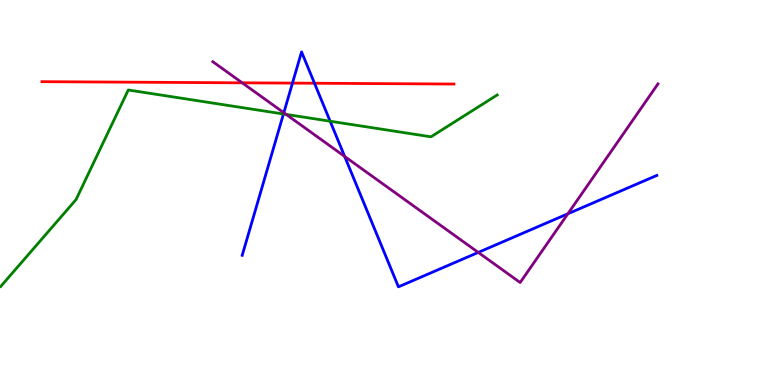[{'lines': ['blue', 'red'], 'intersections': [{'x': 3.77, 'y': 7.84}, {'x': 4.06, 'y': 7.84}]}, {'lines': ['green', 'red'], 'intersections': []}, {'lines': ['purple', 'red'], 'intersections': [{'x': 3.13, 'y': 7.85}]}, {'lines': ['blue', 'green'], 'intersections': [{'x': 3.66, 'y': 7.04}, {'x': 4.26, 'y': 6.85}]}, {'lines': ['blue', 'purple'], 'intersections': [{'x': 3.66, 'y': 7.07}, {'x': 4.45, 'y': 5.94}, {'x': 6.17, 'y': 3.44}, {'x': 7.33, 'y': 4.45}]}, {'lines': ['green', 'purple'], 'intersections': [{'x': 3.69, 'y': 7.03}]}]